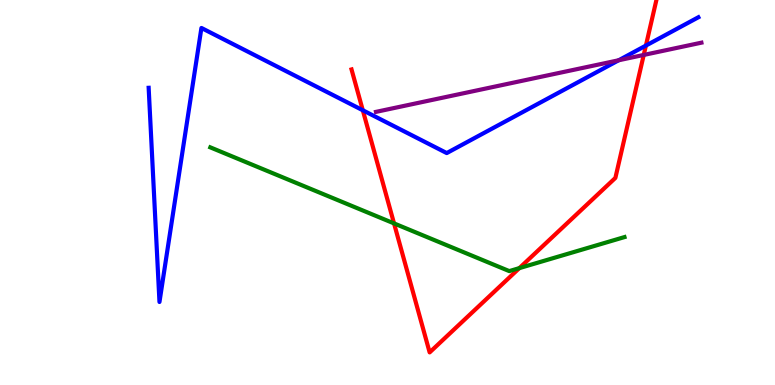[{'lines': ['blue', 'red'], 'intersections': [{'x': 4.68, 'y': 7.14}, {'x': 8.33, 'y': 8.82}]}, {'lines': ['green', 'red'], 'intersections': [{'x': 5.08, 'y': 4.2}, {'x': 6.7, 'y': 3.04}]}, {'lines': ['purple', 'red'], 'intersections': [{'x': 8.31, 'y': 8.57}]}, {'lines': ['blue', 'green'], 'intersections': []}, {'lines': ['blue', 'purple'], 'intersections': [{'x': 7.98, 'y': 8.43}]}, {'lines': ['green', 'purple'], 'intersections': []}]